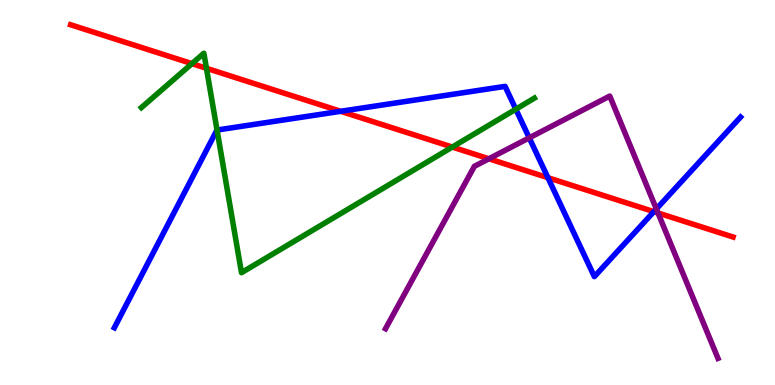[{'lines': ['blue', 'red'], 'intersections': [{'x': 4.4, 'y': 7.11}, {'x': 7.07, 'y': 5.38}, {'x': 8.44, 'y': 4.5}]}, {'lines': ['green', 'red'], 'intersections': [{'x': 2.48, 'y': 8.35}, {'x': 2.66, 'y': 8.23}, {'x': 5.84, 'y': 6.18}]}, {'lines': ['purple', 'red'], 'intersections': [{'x': 6.31, 'y': 5.88}, {'x': 8.49, 'y': 4.47}]}, {'lines': ['blue', 'green'], 'intersections': [{'x': 2.8, 'y': 6.62}, {'x': 6.66, 'y': 7.16}]}, {'lines': ['blue', 'purple'], 'intersections': [{'x': 6.83, 'y': 6.42}, {'x': 8.47, 'y': 4.57}]}, {'lines': ['green', 'purple'], 'intersections': []}]